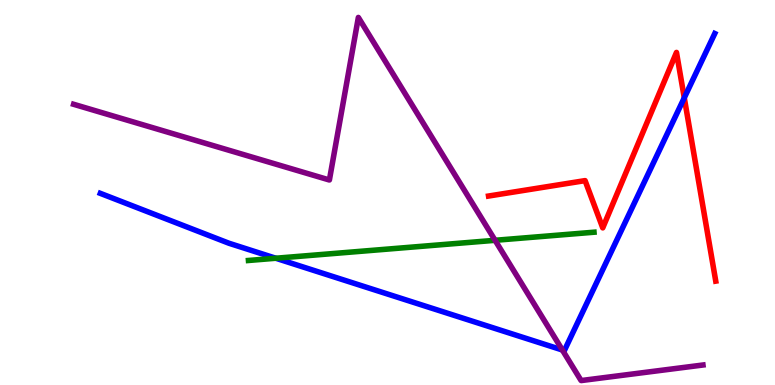[{'lines': ['blue', 'red'], 'intersections': [{'x': 8.83, 'y': 7.46}]}, {'lines': ['green', 'red'], 'intersections': []}, {'lines': ['purple', 'red'], 'intersections': []}, {'lines': ['blue', 'green'], 'intersections': [{'x': 3.56, 'y': 3.29}]}, {'lines': ['blue', 'purple'], 'intersections': [{'x': 7.26, 'y': 0.909}]}, {'lines': ['green', 'purple'], 'intersections': [{'x': 6.39, 'y': 3.76}]}]